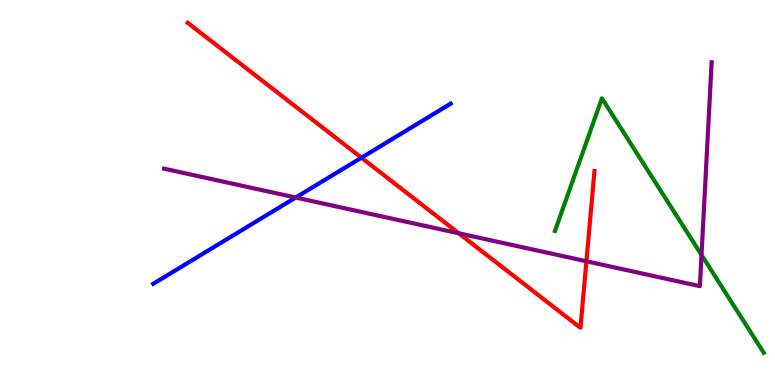[{'lines': ['blue', 'red'], 'intersections': [{'x': 4.66, 'y': 5.9}]}, {'lines': ['green', 'red'], 'intersections': []}, {'lines': ['purple', 'red'], 'intersections': [{'x': 5.92, 'y': 3.94}, {'x': 7.57, 'y': 3.21}]}, {'lines': ['blue', 'green'], 'intersections': []}, {'lines': ['blue', 'purple'], 'intersections': [{'x': 3.82, 'y': 4.87}]}, {'lines': ['green', 'purple'], 'intersections': [{'x': 9.05, 'y': 3.38}]}]